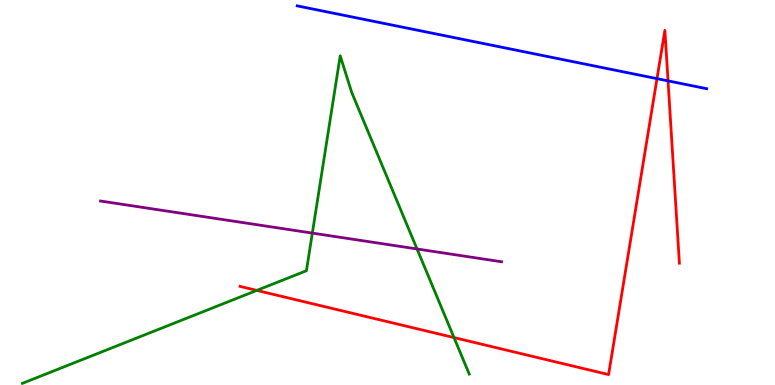[{'lines': ['blue', 'red'], 'intersections': [{'x': 8.48, 'y': 7.96}, {'x': 8.62, 'y': 7.9}]}, {'lines': ['green', 'red'], 'intersections': [{'x': 3.31, 'y': 2.46}, {'x': 5.86, 'y': 1.23}]}, {'lines': ['purple', 'red'], 'intersections': []}, {'lines': ['blue', 'green'], 'intersections': []}, {'lines': ['blue', 'purple'], 'intersections': []}, {'lines': ['green', 'purple'], 'intersections': [{'x': 4.03, 'y': 3.95}, {'x': 5.38, 'y': 3.53}]}]